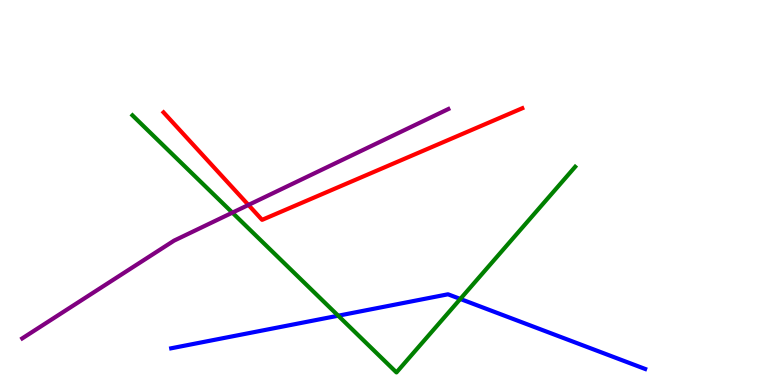[{'lines': ['blue', 'red'], 'intersections': []}, {'lines': ['green', 'red'], 'intersections': []}, {'lines': ['purple', 'red'], 'intersections': [{'x': 3.21, 'y': 4.68}]}, {'lines': ['blue', 'green'], 'intersections': [{'x': 4.36, 'y': 1.8}, {'x': 5.94, 'y': 2.23}]}, {'lines': ['blue', 'purple'], 'intersections': []}, {'lines': ['green', 'purple'], 'intersections': [{'x': 3.0, 'y': 4.48}]}]